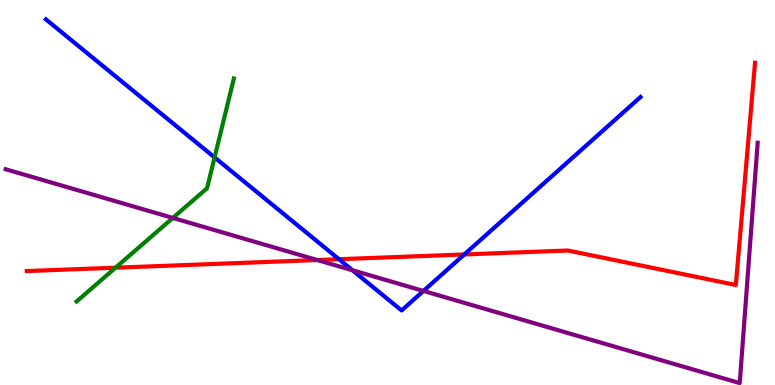[{'lines': ['blue', 'red'], 'intersections': [{'x': 4.37, 'y': 3.27}, {'x': 5.99, 'y': 3.39}]}, {'lines': ['green', 'red'], 'intersections': [{'x': 1.49, 'y': 3.05}]}, {'lines': ['purple', 'red'], 'intersections': [{'x': 4.09, 'y': 3.25}]}, {'lines': ['blue', 'green'], 'intersections': [{'x': 2.77, 'y': 5.91}]}, {'lines': ['blue', 'purple'], 'intersections': [{'x': 4.55, 'y': 2.98}, {'x': 5.46, 'y': 2.44}]}, {'lines': ['green', 'purple'], 'intersections': [{'x': 2.23, 'y': 4.34}]}]